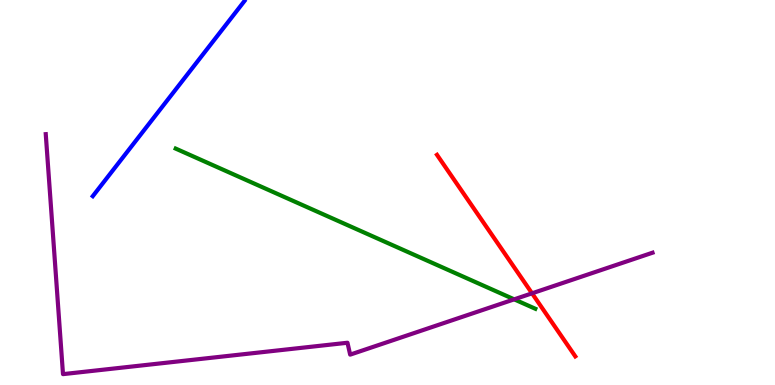[{'lines': ['blue', 'red'], 'intersections': []}, {'lines': ['green', 'red'], 'intersections': []}, {'lines': ['purple', 'red'], 'intersections': [{'x': 6.86, 'y': 2.38}]}, {'lines': ['blue', 'green'], 'intersections': []}, {'lines': ['blue', 'purple'], 'intersections': []}, {'lines': ['green', 'purple'], 'intersections': [{'x': 6.63, 'y': 2.22}]}]